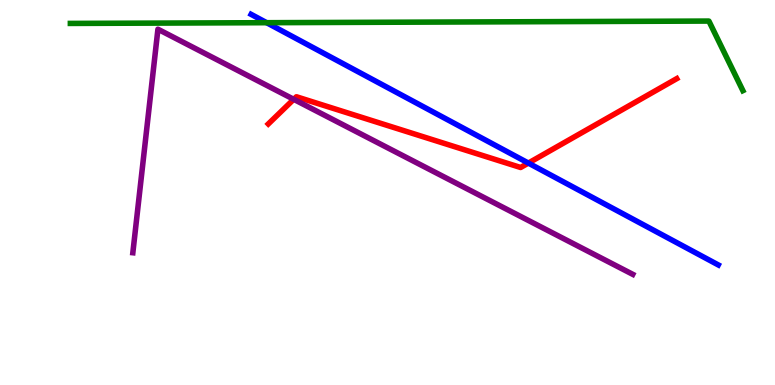[{'lines': ['blue', 'red'], 'intersections': [{'x': 6.82, 'y': 5.76}]}, {'lines': ['green', 'red'], 'intersections': []}, {'lines': ['purple', 'red'], 'intersections': [{'x': 3.79, 'y': 7.42}]}, {'lines': ['blue', 'green'], 'intersections': [{'x': 3.44, 'y': 9.41}]}, {'lines': ['blue', 'purple'], 'intersections': []}, {'lines': ['green', 'purple'], 'intersections': []}]